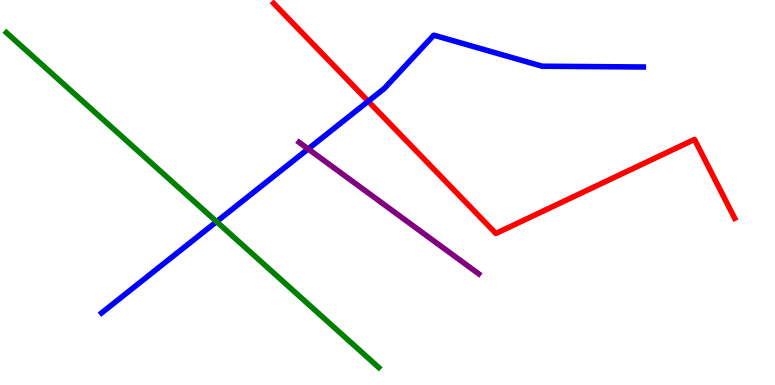[{'lines': ['blue', 'red'], 'intersections': [{'x': 4.75, 'y': 7.37}]}, {'lines': ['green', 'red'], 'intersections': []}, {'lines': ['purple', 'red'], 'intersections': []}, {'lines': ['blue', 'green'], 'intersections': [{'x': 2.79, 'y': 4.24}]}, {'lines': ['blue', 'purple'], 'intersections': [{'x': 3.98, 'y': 6.13}]}, {'lines': ['green', 'purple'], 'intersections': []}]